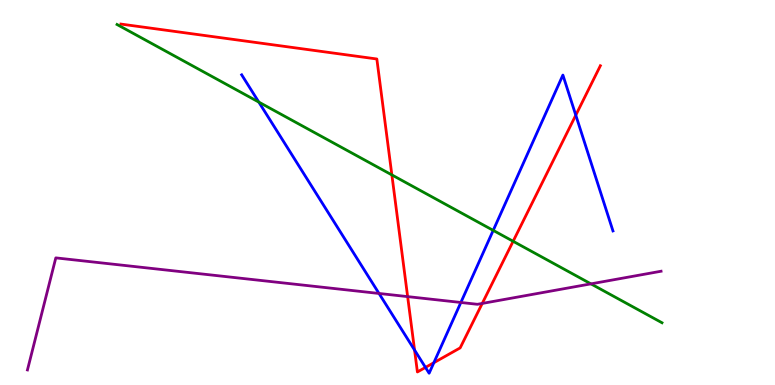[{'lines': ['blue', 'red'], 'intersections': [{'x': 5.35, 'y': 0.908}, {'x': 5.49, 'y': 0.457}, {'x': 5.6, 'y': 0.579}, {'x': 7.43, 'y': 7.01}]}, {'lines': ['green', 'red'], 'intersections': [{'x': 5.06, 'y': 5.46}, {'x': 6.62, 'y': 3.73}]}, {'lines': ['purple', 'red'], 'intersections': [{'x': 5.26, 'y': 2.3}, {'x': 6.22, 'y': 2.12}]}, {'lines': ['blue', 'green'], 'intersections': [{'x': 3.34, 'y': 7.35}, {'x': 6.36, 'y': 4.02}]}, {'lines': ['blue', 'purple'], 'intersections': [{'x': 4.89, 'y': 2.38}, {'x': 5.95, 'y': 2.14}]}, {'lines': ['green', 'purple'], 'intersections': [{'x': 7.62, 'y': 2.63}]}]